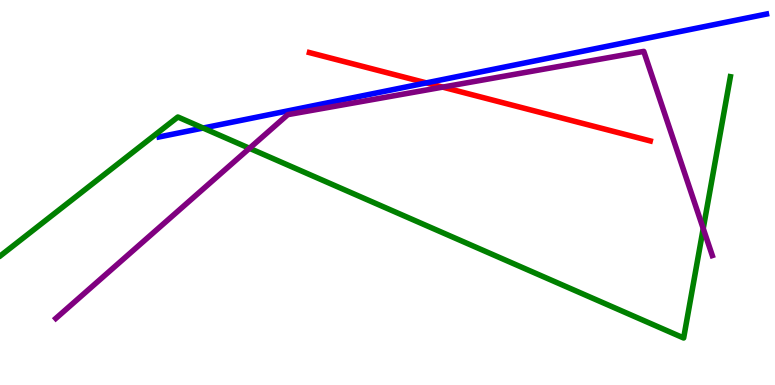[{'lines': ['blue', 'red'], 'intersections': [{'x': 5.5, 'y': 7.85}]}, {'lines': ['green', 'red'], 'intersections': []}, {'lines': ['purple', 'red'], 'intersections': [{'x': 5.71, 'y': 7.74}]}, {'lines': ['blue', 'green'], 'intersections': [{'x': 2.62, 'y': 6.67}]}, {'lines': ['blue', 'purple'], 'intersections': []}, {'lines': ['green', 'purple'], 'intersections': [{'x': 3.22, 'y': 6.15}, {'x': 9.07, 'y': 4.06}]}]